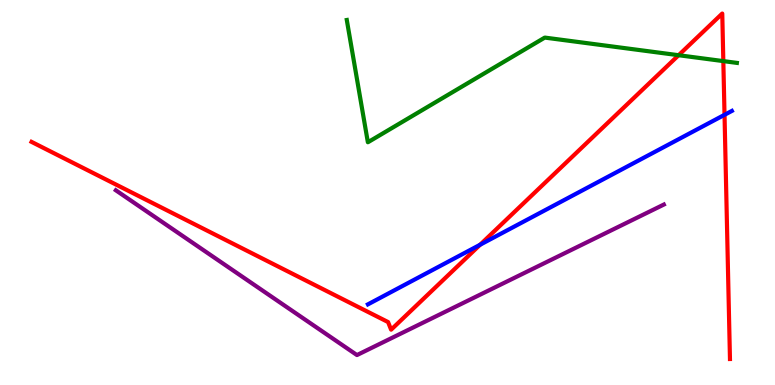[{'lines': ['blue', 'red'], 'intersections': [{'x': 6.19, 'y': 3.64}, {'x': 9.35, 'y': 7.02}]}, {'lines': ['green', 'red'], 'intersections': [{'x': 8.76, 'y': 8.57}, {'x': 9.33, 'y': 8.41}]}, {'lines': ['purple', 'red'], 'intersections': []}, {'lines': ['blue', 'green'], 'intersections': []}, {'lines': ['blue', 'purple'], 'intersections': []}, {'lines': ['green', 'purple'], 'intersections': []}]